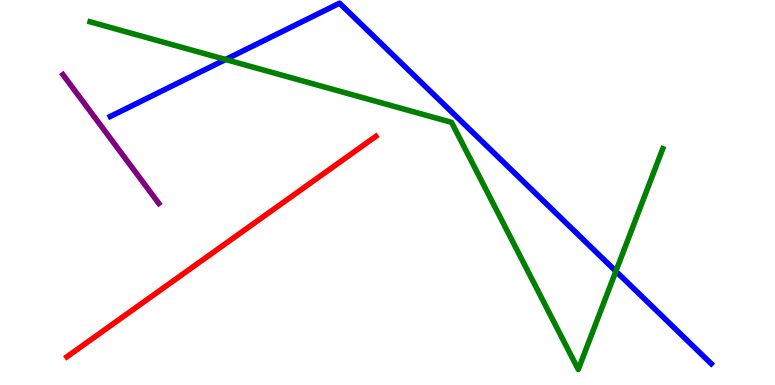[{'lines': ['blue', 'red'], 'intersections': []}, {'lines': ['green', 'red'], 'intersections': []}, {'lines': ['purple', 'red'], 'intersections': []}, {'lines': ['blue', 'green'], 'intersections': [{'x': 2.91, 'y': 8.45}, {'x': 7.95, 'y': 2.96}]}, {'lines': ['blue', 'purple'], 'intersections': []}, {'lines': ['green', 'purple'], 'intersections': []}]